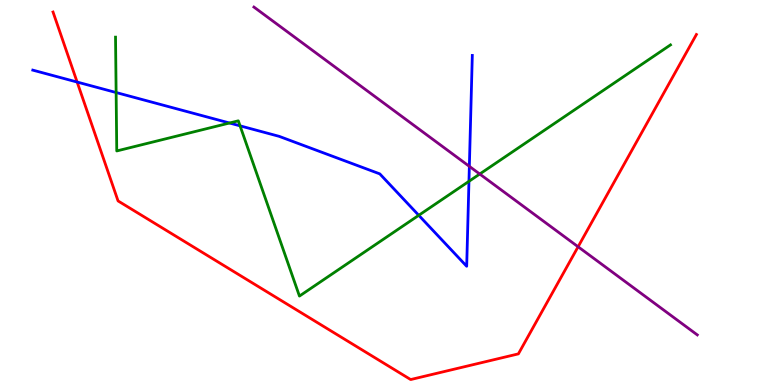[{'lines': ['blue', 'red'], 'intersections': [{'x': 0.995, 'y': 7.87}]}, {'lines': ['green', 'red'], 'intersections': []}, {'lines': ['purple', 'red'], 'intersections': [{'x': 7.46, 'y': 3.59}]}, {'lines': ['blue', 'green'], 'intersections': [{'x': 1.5, 'y': 7.6}, {'x': 2.96, 'y': 6.81}, {'x': 3.1, 'y': 6.73}, {'x': 5.4, 'y': 4.41}, {'x': 6.05, 'y': 5.29}]}, {'lines': ['blue', 'purple'], 'intersections': [{'x': 6.06, 'y': 5.68}]}, {'lines': ['green', 'purple'], 'intersections': [{'x': 6.19, 'y': 5.48}]}]